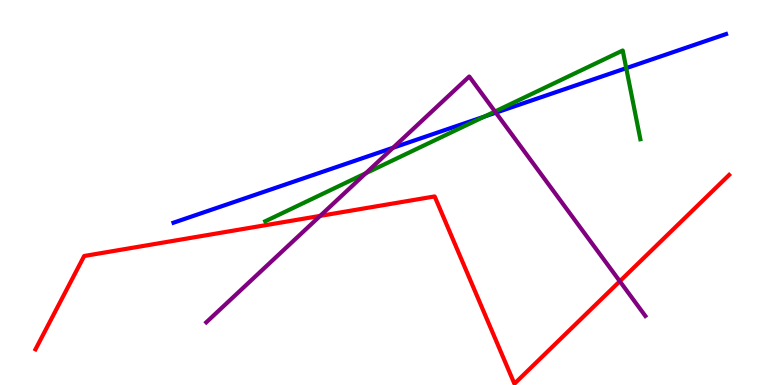[{'lines': ['blue', 'red'], 'intersections': []}, {'lines': ['green', 'red'], 'intersections': []}, {'lines': ['purple', 'red'], 'intersections': [{'x': 4.13, 'y': 4.39}, {'x': 8.0, 'y': 2.69}]}, {'lines': ['blue', 'green'], 'intersections': [{'x': 6.25, 'y': 6.97}, {'x': 8.08, 'y': 8.23}]}, {'lines': ['blue', 'purple'], 'intersections': [{'x': 5.07, 'y': 6.16}, {'x': 6.4, 'y': 7.07}]}, {'lines': ['green', 'purple'], 'intersections': [{'x': 4.72, 'y': 5.5}, {'x': 6.39, 'y': 7.1}]}]